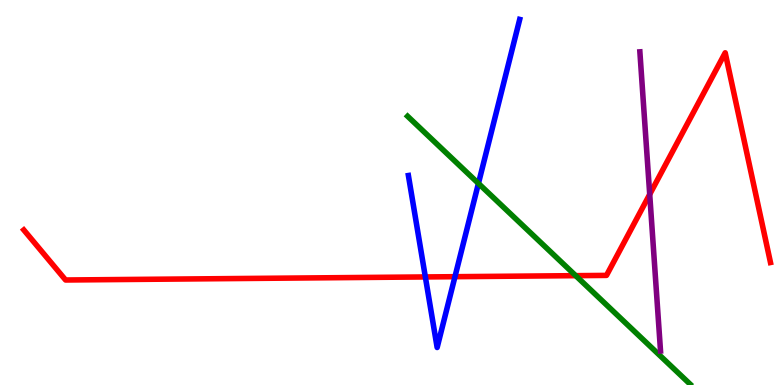[{'lines': ['blue', 'red'], 'intersections': [{'x': 5.49, 'y': 2.81}, {'x': 5.87, 'y': 2.81}]}, {'lines': ['green', 'red'], 'intersections': [{'x': 7.43, 'y': 2.84}]}, {'lines': ['purple', 'red'], 'intersections': [{'x': 8.38, 'y': 4.95}]}, {'lines': ['blue', 'green'], 'intersections': [{'x': 6.17, 'y': 5.24}]}, {'lines': ['blue', 'purple'], 'intersections': []}, {'lines': ['green', 'purple'], 'intersections': []}]